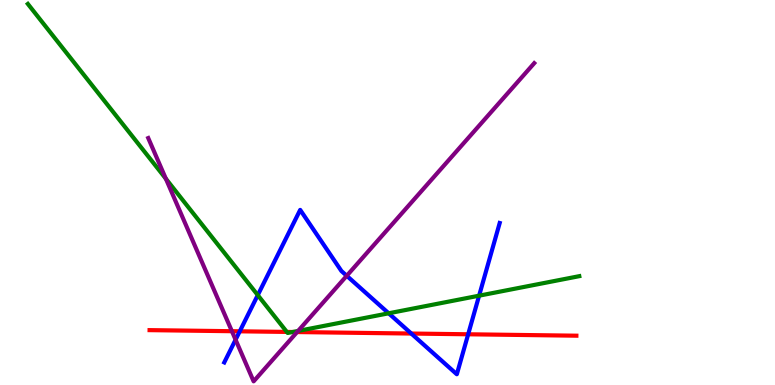[{'lines': ['blue', 'red'], 'intersections': [{'x': 3.09, 'y': 1.39}, {'x': 5.31, 'y': 1.34}, {'x': 6.04, 'y': 1.32}]}, {'lines': ['green', 'red'], 'intersections': [{'x': 3.7, 'y': 1.38}, {'x': 3.78, 'y': 1.38}]}, {'lines': ['purple', 'red'], 'intersections': [{'x': 2.99, 'y': 1.4}, {'x': 3.83, 'y': 1.38}]}, {'lines': ['blue', 'green'], 'intersections': [{'x': 3.33, 'y': 2.33}, {'x': 5.02, 'y': 1.86}, {'x': 6.18, 'y': 2.32}]}, {'lines': ['blue', 'purple'], 'intersections': [{'x': 3.04, 'y': 1.18}, {'x': 4.47, 'y': 2.84}]}, {'lines': ['green', 'purple'], 'intersections': [{'x': 2.14, 'y': 5.36}, {'x': 3.85, 'y': 1.4}]}]